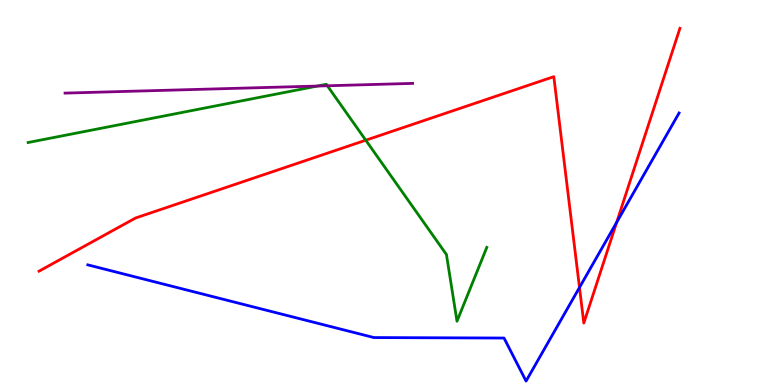[{'lines': ['blue', 'red'], 'intersections': [{'x': 7.48, 'y': 2.53}, {'x': 7.96, 'y': 4.22}]}, {'lines': ['green', 'red'], 'intersections': [{'x': 4.72, 'y': 6.36}]}, {'lines': ['purple', 'red'], 'intersections': []}, {'lines': ['blue', 'green'], 'intersections': []}, {'lines': ['blue', 'purple'], 'intersections': []}, {'lines': ['green', 'purple'], 'intersections': [{'x': 4.1, 'y': 7.76}, {'x': 4.22, 'y': 7.77}]}]